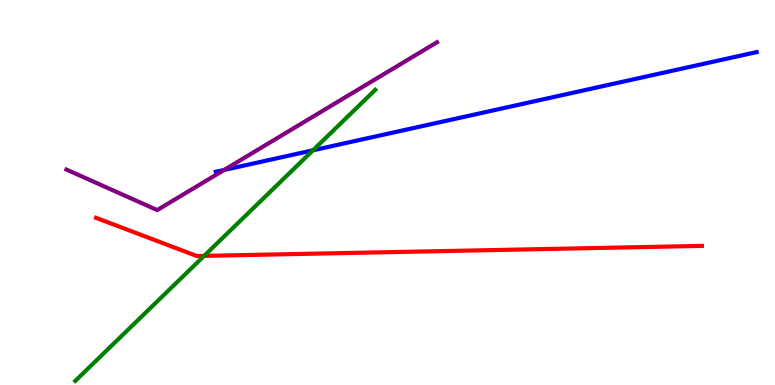[{'lines': ['blue', 'red'], 'intersections': []}, {'lines': ['green', 'red'], 'intersections': [{'x': 2.63, 'y': 3.35}]}, {'lines': ['purple', 'red'], 'intersections': []}, {'lines': ['blue', 'green'], 'intersections': [{'x': 4.04, 'y': 6.1}]}, {'lines': ['blue', 'purple'], 'intersections': [{'x': 2.89, 'y': 5.59}]}, {'lines': ['green', 'purple'], 'intersections': []}]